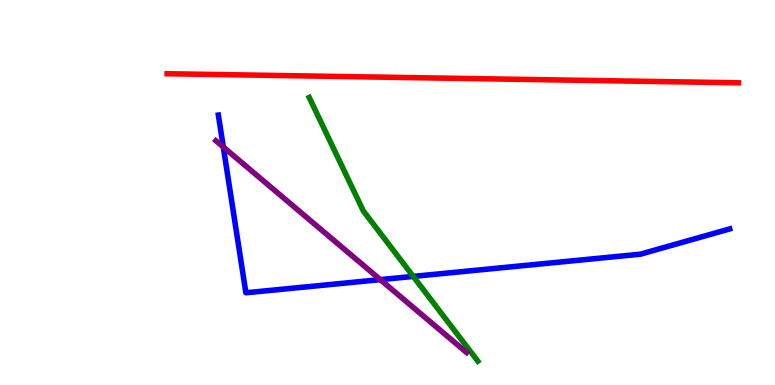[{'lines': ['blue', 'red'], 'intersections': []}, {'lines': ['green', 'red'], 'intersections': []}, {'lines': ['purple', 'red'], 'intersections': []}, {'lines': ['blue', 'green'], 'intersections': [{'x': 5.33, 'y': 2.82}]}, {'lines': ['blue', 'purple'], 'intersections': [{'x': 2.88, 'y': 6.18}, {'x': 4.91, 'y': 2.74}]}, {'lines': ['green', 'purple'], 'intersections': []}]